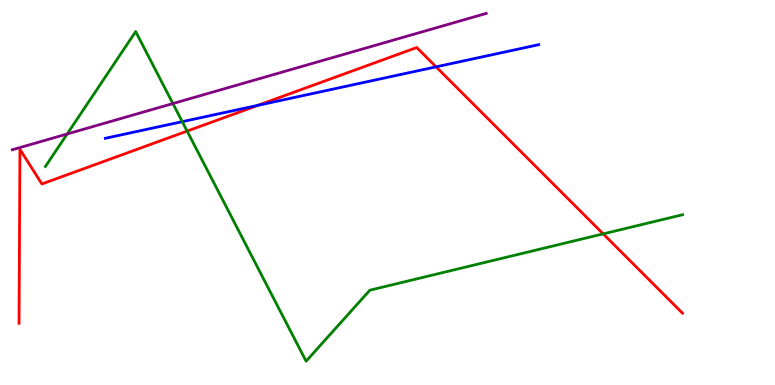[{'lines': ['blue', 'red'], 'intersections': [{'x': 3.33, 'y': 7.26}, {'x': 5.63, 'y': 8.26}]}, {'lines': ['green', 'red'], 'intersections': [{'x': 2.41, 'y': 6.59}, {'x': 7.78, 'y': 3.93}]}, {'lines': ['purple', 'red'], 'intersections': []}, {'lines': ['blue', 'green'], 'intersections': [{'x': 2.35, 'y': 6.84}]}, {'lines': ['blue', 'purple'], 'intersections': []}, {'lines': ['green', 'purple'], 'intersections': [{'x': 0.867, 'y': 6.52}, {'x': 2.23, 'y': 7.31}]}]